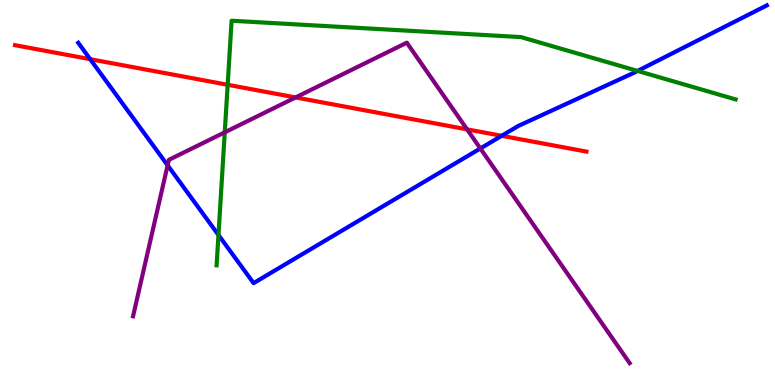[{'lines': ['blue', 'red'], 'intersections': [{'x': 1.16, 'y': 8.46}, {'x': 6.47, 'y': 6.47}]}, {'lines': ['green', 'red'], 'intersections': [{'x': 2.94, 'y': 7.8}]}, {'lines': ['purple', 'red'], 'intersections': [{'x': 3.81, 'y': 7.47}, {'x': 6.03, 'y': 6.64}]}, {'lines': ['blue', 'green'], 'intersections': [{'x': 2.82, 'y': 3.9}, {'x': 8.23, 'y': 8.16}]}, {'lines': ['blue', 'purple'], 'intersections': [{'x': 2.16, 'y': 5.71}, {'x': 6.2, 'y': 6.14}]}, {'lines': ['green', 'purple'], 'intersections': [{'x': 2.9, 'y': 6.56}]}]